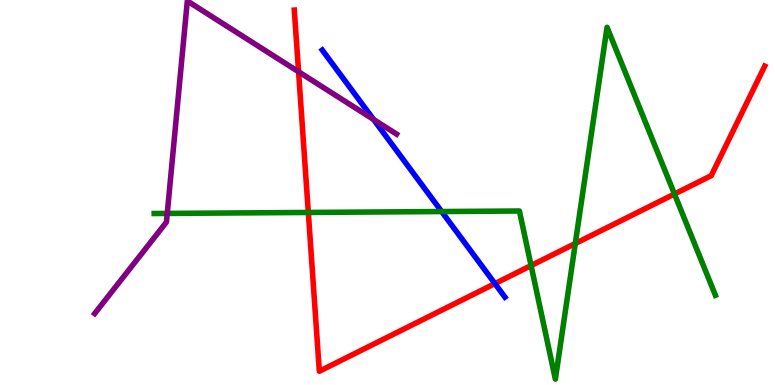[{'lines': ['blue', 'red'], 'intersections': [{'x': 6.39, 'y': 2.63}]}, {'lines': ['green', 'red'], 'intersections': [{'x': 3.98, 'y': 4.48}, {'x': 6.85, 'y': 3.1}, {'x': 7.42, 'y': 3.68}, {'x': 8.7, 'y': 4.96}]}, {'lines': ['purple', 'red'], 'intersections': [{'x': 3.85, 'y': 8.14}]}, {'lines': ['blue', 'green'], 'intersections': [{'x': 5.7, 'y': 4.51}]}, {'lines': ['blue', 'purple'], 'intersections': [{'x': 4.82, 'y': 6.9}]}, {'lines': ['green', 'purple'], 'intersections': [{'x': 2.16, 'y': 4.46}]}]